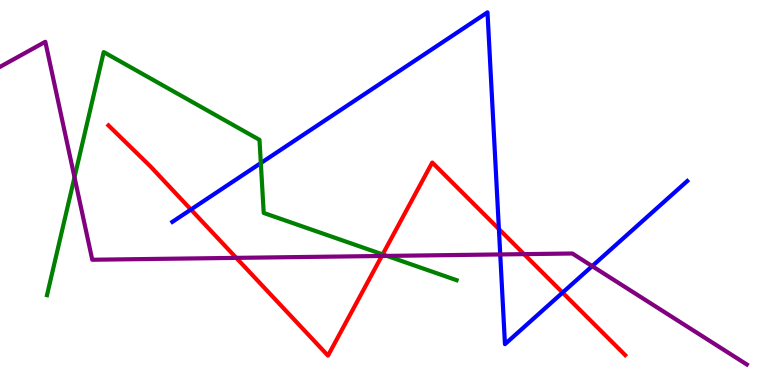[{'lines': ['blue', 'red'], 'intersections': [{'x': 2.46, 'y': 4.56}, {'x': 6.44, 'y': 4.05}, {'x': 7.26, 'y': 2.4}]}, {'lines': ['green', 'red'], 'intersections': [{'x': 4.94, 'y': 3.39}]}, {'lines': ['purple', 'red'], 'intersections': [{'x': 3.05, 'y': 3.3}, {'x': 4.93, 'y': 3.35}, {'x': 6.76, 'y': 3.4}]}, {'lines': ['blue', 'green'], 'intersections': [{'x': 3.37, 'y': 5.76}]}, {'lines': ['blue', 'purple'], 'intersections': [{'x': 6.45, 'y': 3.39}, {'x': 7.64, 'y': 3.09}]}, {'lines': ['green', 'purple'], 'intersections': [{'x': 0.961, 'y': 5.4}, {'x': 4.99, 'y': 3.35}]}]